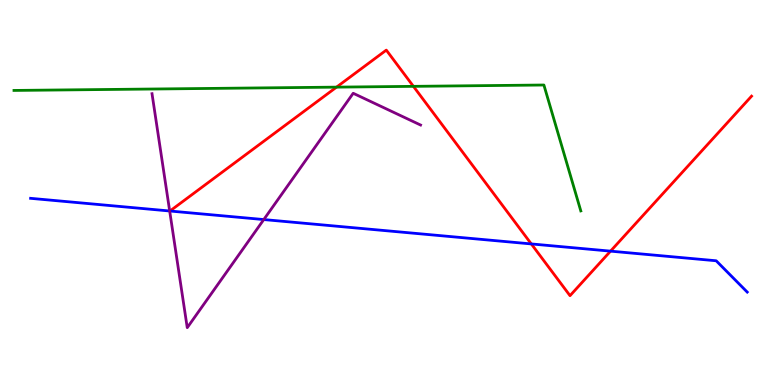[{'lines': ['blue', 'red'], 'intersections': [{'x': 6.86, 'y': 3.66}, {'x': 7.88, 'y': 3.48}]}, {'lines': ['green', 'red'], 'intersections': [{'x': 4.34, 'y': 7.74}, {'x': 5.33, 'y': 7.76}]}, {'lines': ['purple', 'red'], 'intersections': []}, {'lines': ['blue', 'green'], 'intersections': []}, {'lines': ['blue', 'purple'], 'intersections': [{'x': 2.19, 'y': 4.52}, {'x': 3.4, 'y': 4.3}]}, {'lines': ['green', 'purple'], 'intersections': []}]